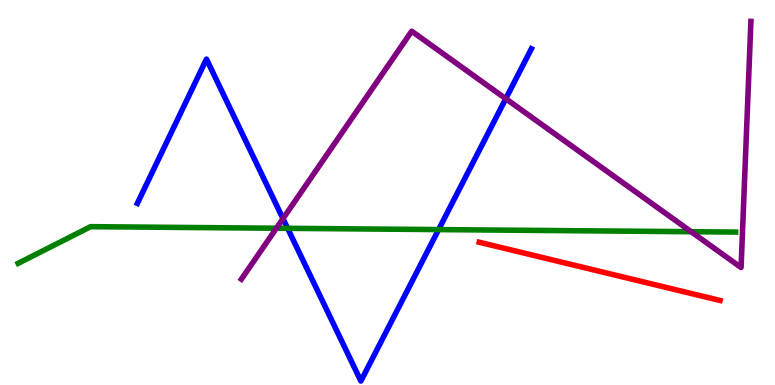[{'lines': ['blue', 'red'], 'intersections': []}, {'lines': ['green', 'red'], 'intersections': []}, {'lines': ['purple', 'red'], 'intersections': []}, {'lines': ['blue', 'green'], 'intersections': [{'x': 3.71, 'y': 4.07}, {'x': 5.66, 'y': 4.04}]}, {'lines': ['blue', 'purple'], 'intersections': [{'x': 3.65, 'y': 4.32}, {'x': 6.53, 'y': 7.44}]}, {'lines': ['green', 'purple'], 'intersections': [{'x': 3.57, 'y': 4.07}, {'x': 8.92, 'y': 3.98}]}]